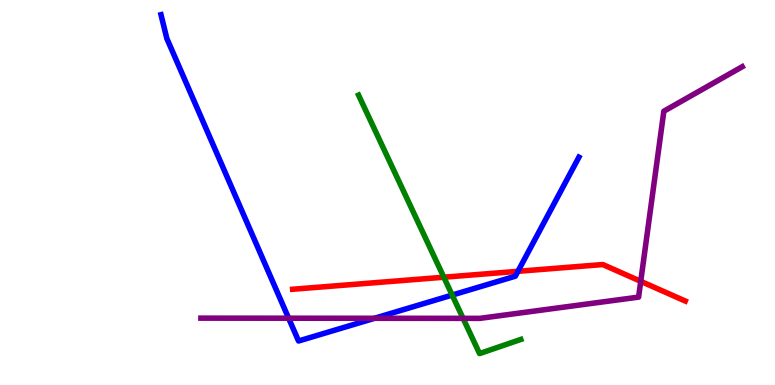[{'lines': ['blue', 'red'], 'intersections': [{'x': 6.68, 'y': 2.95}]}, {'lines': ['green', 'red'], 'intersections': [{'x': 5.73, 'y': 2.8}]}, {'lines': ['purple', 'red'], 'intersections': [{'x': 8.27, 'y': 2.69}]}, {'lines': ['blue', 'green'], 'intersections': [{'x': 5.83, 'y': 2.34}]}, {'lines': ['blue', 'purple'], 'intersections': [{'x': 3.72, 'y': 1.73}, {'x': 4.83, 'y': 1.73}]}, {'lines': ['green', 'purple'], 'intersections': [{'x': 5.98, 'y': 1.73}]}]